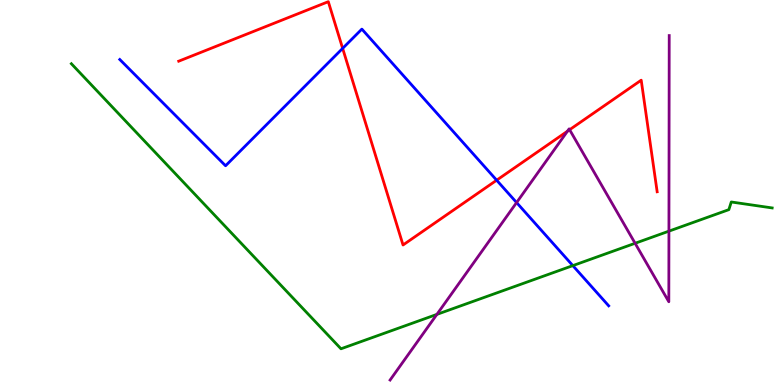[{'lines': ['blue', 'red'], 'intersections': [{'x': 4.42, 'y': 8.74}, {'x': 6.41, 'y': 5.32}]}, {'lines': ['green', 'red'], 'intersections': []}, {'lines': ['purple', 'red'], 'intersections': [{'x': 7.32, 'y': 6.59}, {'x': 7.35, 'y': 6.63}]}, {'lines': ['blue', 'green'], 'intersections': [{'x': 7.39, 'y': 3.1}]}, {'lines': ['blue', 'purple'], 'intersections': [{'x': 6.67, 'y': 4.74}]}, {'lines': ['green', 'purple'], 'intersections': [{'x': 5.64, 'y': 1.83}, {'x': 8.19, 'y': 3.68}, {'x': 8.63, 'y': 4.0}]}]